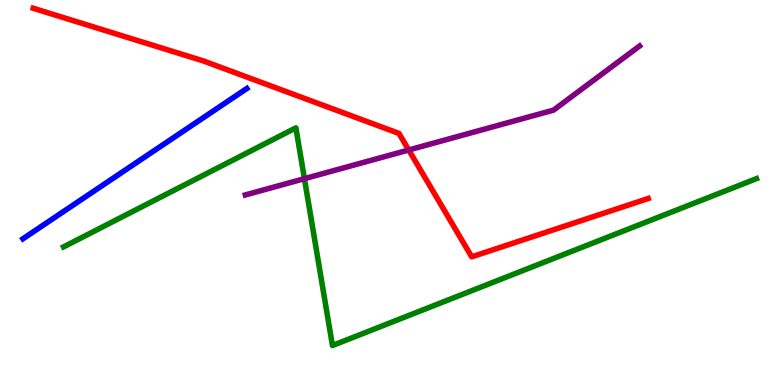[{'lines': ['blue', 'red'], 'intersections': []}, {'lines': ['green', 'red'], 'intersections': []}, {'lines': ['purple', 'red'], 'intersections': [{'x': 5.27, 'y': 6.1}]}, {'lines': ['blue', 'green'], 'intersections': []}, {'lines': ['blue', 'purple'], 'intersections': []}, {'lines': ['green', 'purple'], 'intersections': [{'x': 3.93, 'y': 5.36}]}]